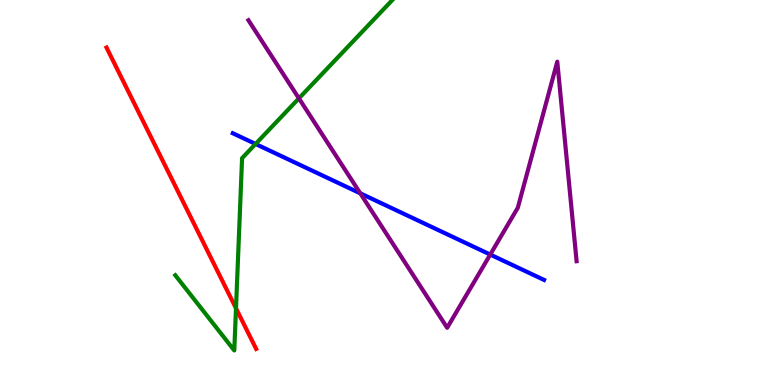[{'lines': ['blue', 'red'], 'intersections': []}, {'lines': ['green', 'red'], 'intersections': [{'x': 3.05, 'y': 1.99}]}, {'lines': ['purple', 'red'], 'intersections': []}, {'lines': ['blue', 'green'], 'intersections': [{'x': 3.3, 'y': 6.26}]}, {'lines': ['blue', 'purple'], 'intersections': [{'x': 4.65, 'y': 4.98}, {'x': 6.33, 'y': 3.39}]}, {'lines': ['green', 'purple'], 'intersections': [{'x': 3.86, 'y': 7.45}]}]